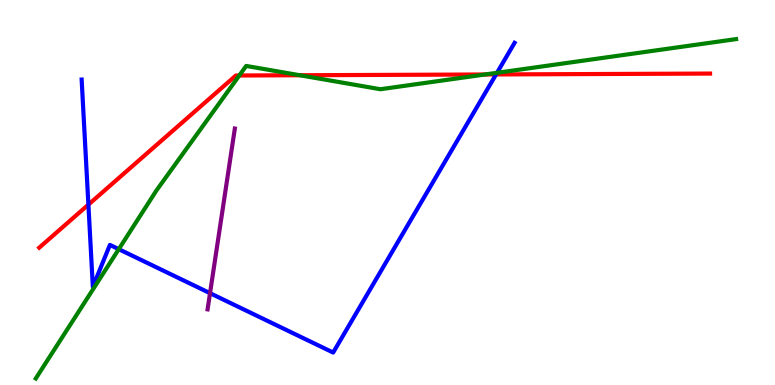[{'lines': ['blue', 'red'], 'intersections': [{'x': 1.14, 'y': 4.68}, {'x': 6.4, 'y': 8.07}]}, {'lines': ['green', 'red'], 'intersections': [{'x': 3.09, 'y': 8.04}, {'x': 3.87, 'y': 8.05}, {'x': 6.26, 'y': 8.07}]}, {'lines': ['purple', 'red'], 'intersections': []}, {'lines': ['blue', 'green'], 'intersections': [{'x': 1.53, 'y': 3.53}, {'x': 6.41, 'y': 8.11}]}, {'lines': ['blue', 'purple'], 'intersections': [{'x': 2.71, 'y': 2.39}]}, {'lines': ['green', 'purple'], 'intersections': []}]